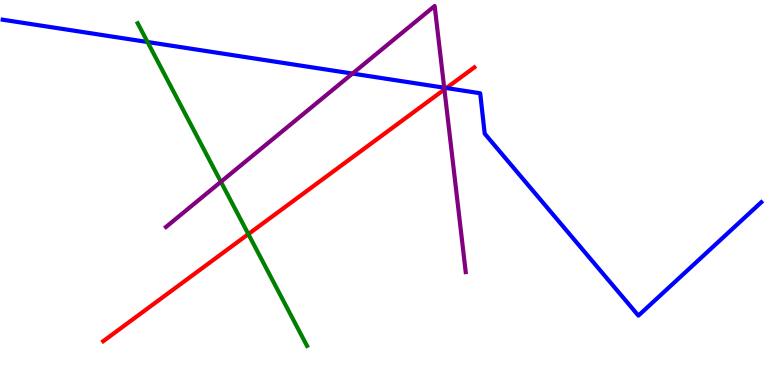[{'lines': ['blue', 'red'], 'intersections': [{'x': 5.76, 'y': 7.71}]}, {'lines': ['green', 'red'], 'intersections': [{'x': 3.2, 'y': 3.92}]}, {'lines': ['purple', 'red'], 'intersections': [{'x': 5.73, 'y': 7.68}]}, {'lines': ['blue', 'green'], 'intersections': [{'x': 1.9, 'y': 8.91}]}, {'lines': ['blue', 'purple'], 'intersections': [{'x': 4.55, 'y': 8.09}, {'x': 5.73, 'y': 7.72}]}, {'lines': ['green', 'purple'], 'intersections': [{'x': 2.85, 'y': 5.28}]}]